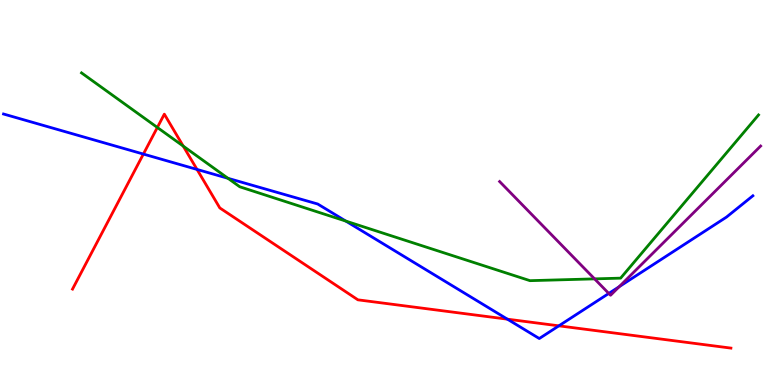[{'lines': ['blue', 'red'], 'intersections': [{'x': 1.85, 'y': 6.0}, {'x': 2.54, 'y': 5.6}, {'x': 6.55, 'y': 1.71}, {'x': 7.21, 'y': 1.54}]}, {'lines': ['green', 'red'], 'intersections': [{'x': 2.03, 'y': 6.69}, {'x': 2.36, 'y': 6.21}]}, {'lines': ['purple', 'red'], 'intersections': []}, {'lines': ['blue', 'green'], 'intersections': [{'x': 2.94, 'y': 5.37}, {'x': 4.46, 'y': 4.26}]}, {'lines': ['blue', 'purple'], 'intersections': [{'x': 7.86, 'y': 2.38}, {'x': 7.99, 'y': 2.55}]}, {'lines': ['green', 'purple'], 'intersections': [{'x': 7.67, 'y': 2.76}]}]